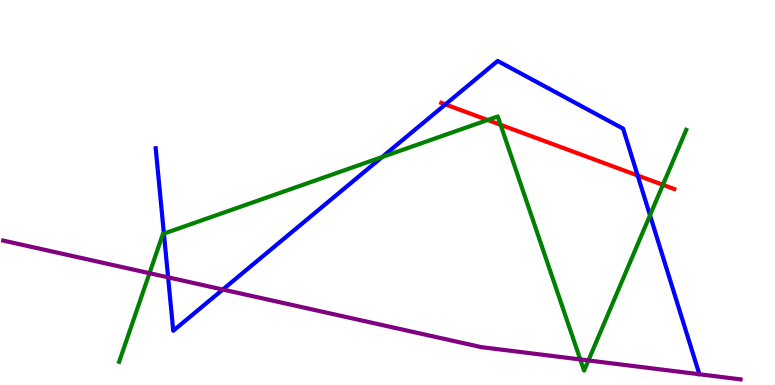[{'lines': ['blue', 'red'], 'intersections': [{'x': 5.75, 'y': 7.29}, {'x': 8.23, 'y': 5.44}]}, {'lines': ['green', 'red'], 'intersections': [{'x': 6.29, 'y': 6.88}, {'x': 6.46, 'y': 6.76}, {'x': 8.55, 'y': 5.2}]}, {'lines': ['purple', 'red'], 'intersections': []}, {'lines': ['blue', 'green'], 'intersections': [{'x': 2.11, 'y': 3.93}, {'x': 4.93, 'y': 5.92}, {'x': 8.39, 'y': 4.41}]}, {'lines': ['blue', 'purple'], 'intersections': [{'x': 2.17, 'y': 2.8}, {'x': 2.87, 'y': 2.48}]}, {'lines': ['green', 'purple'], 'intersections': [{'x': 1.93, 'y': 2.9}, {'x': 7.49, 'y': 0.664}, {'x': 7.59, 'y': 0.638}]}]